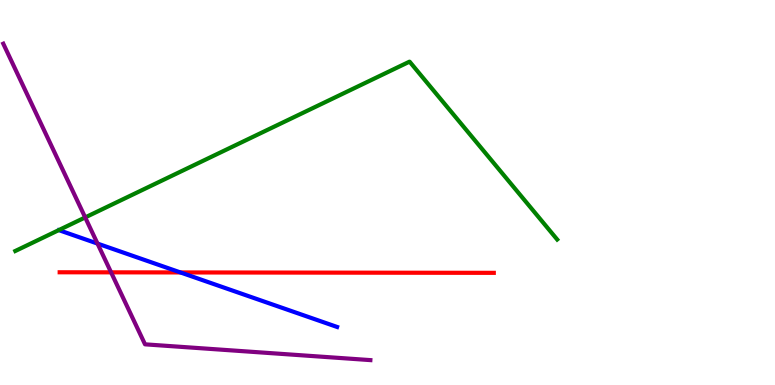[{'lines': ['blue', 'red'], 'intersections': [{'x': 2.33, 'y': 2.92}]}, {'lines': ['green', 'red'], 'intersections': []}, {'lines': ['purple', 'red'], 'intersections': [{'x': 1.43, 'y': 2.93}]}, {'lines': ['blue', 'green'], 'intersections': []}, {'lines': ['blue', 'purple'], 'intersections': [{'x': 1.26, 'y': 3.67}]}, {'lines': ['green', 'purple'], 'intersections': [{'x': 1.1, 'y': 4.35}]}]